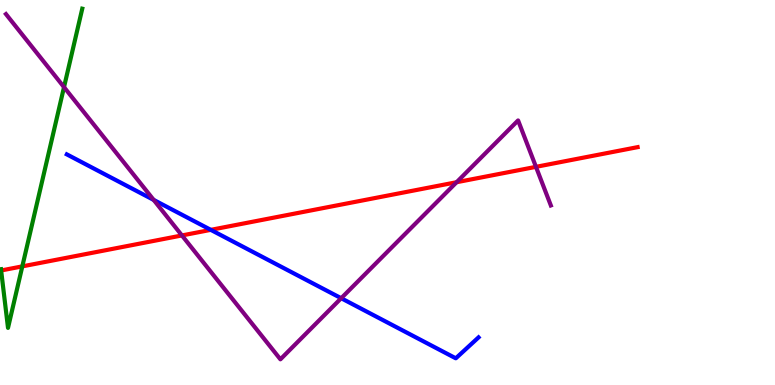[{'lines': ['blue', 'red'], 'intersections': [{'x': 2.72, 'y': 4.03}]}, {'lines': ['green', 'red'], 'intersections': [{'x': 0.288, 'y': 3.08}]}, {'lines': ['purple', 'red'], 'intersections': [{'x': 2.35, 'y': 3.88}, {'x': 5.89, 'y': 5.27}, {'x': 6.92, 'y': 5.67}]}, {'lines': ['blue', 'green'], 'intersections': []}, {'lines': ['blue', 'purple'], 'intersections': [{'x': 1.98, 'y': 4.81}, {'x': 4.4, 'y': 2.25}]}, {'lines': ['green', 'purple'], 'intersections': [{'x': 0.826, 'y': 7.74}]}]